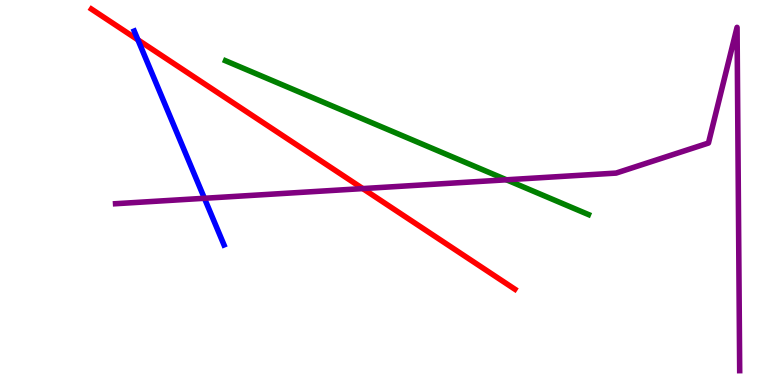[{'lines': ['blue', 'red'], 'intersections': [{'x': 1.78, 'y': 8.97}]}, {'lines': ['green', 'red'], 'intersections': []}, {'lines': ['purple', 'red'], 'intersections': [{'x': 4.68, 'y': 5.1}]}, {'lines': ['blue', 'green'], 'intersections': []}, {'lines': ['blue', 'purple'], 'intersections': [{'x': 2.64, 'y': 4.85}]}, {'lines': ['green', 'purple'], 'intersections': [{'x': 6.53, 'y': 5.33}]}]